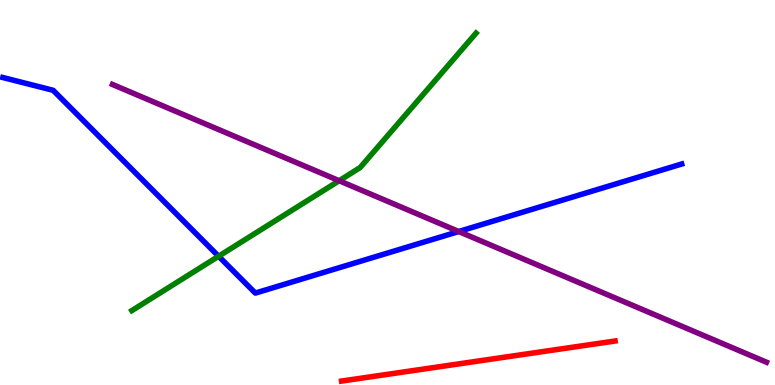[{'lines': ['blue', 'red'], 'intersections': []}, {'lines': ['green', 'red'], 'intersections': []}, {'lines': ['purple', 'red'], 'intersections': []}, {'lines': ['blue', 'green'], 'intersections': [{'x': 2.82, 'y': 3.34}]}, {'lines': ['blue', 'purple'], 'intersections': [{'x': 5.92, 'y': 3.99}]}, {'lines': ['green', 'purple'], 'intersections': [{'x': 4.38, 'y': 5.31}]}]